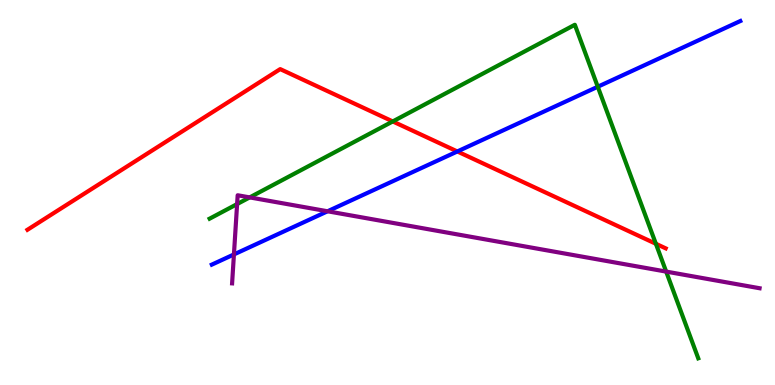[{'lines': ['blue', 'red'], 'intersections': [{'x': 5.9, 'y': 6.07}]}, {'lines': ['green', 'red'], 'intersections': [{'x': 5.07, 'y': 6.85}, {'x': 8.46, 'y': 3.67}]}, {'lines': ['purple', 'red'], 'intersections': []}, {'lines': ['blue', 'green'], 'intersections': [{'x': 7.71, 'y': 7.75}]}, {'lines': ['blue', 'purple'], 'intersections': [{'x': 3.02, 'y': 3.39}, {'x': 4.23, 'y': 4.51}]}, {'lines': ['green', 'purple'], 'intersections': [{'x': 3.06, 'y': 4.7}, {'x': 3.22, 'y': 4.87}, {'x': 8.6, 'y': 2.95}]}]